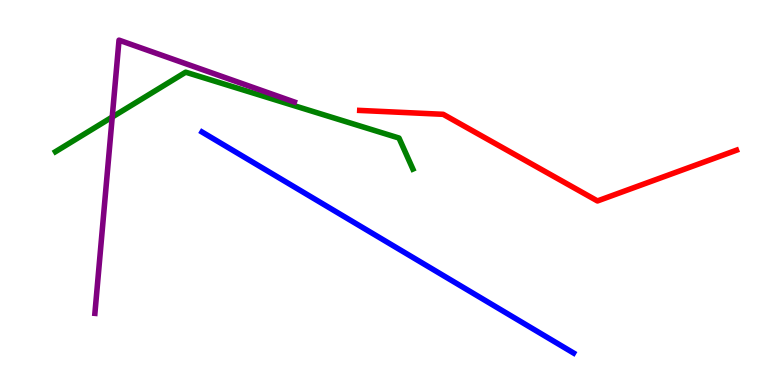[{'lines': ['blue', 'red'], 'intersections': []}, {'lines': ['green', 'red'], 'intersections': []}, {'lines': ['purple', 'red'], 'intersections': []}, {'lines': ['blue', 'green'], 'intersections': []}, {'lines': ['blue', 'purple'], 'intersections': []}, {'lines': ['green', 'purple'], 'intersections': [{'x': 1.45, 'y': 6.96}]}]